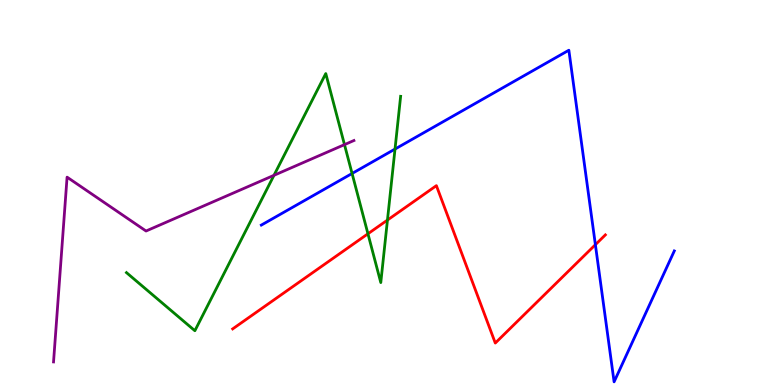[{'lines': ['blue', 'red'], 'intersections': [{'x': 7.68, 'y': 3.64}]}, {'lines': ['green', 'red'], 'intersections': [{'x': 4.75, 'y': 3.93}, {'x': 5.0, 'y': 4.28}]}, {'lines': ['purple', 'red'], 'intersections': []}, {'lines': ['blue', 'green'], 'intersections': [{'x': 4.54, 'y': 5.49}, {'x': 5.1, 'y': 6.13}]}, {'lines': ['blue', 'purple'], 'intersections': []}, {'lines': ['green', 'purple'], 'intersections': [{'x': 3.54, 'y': 5.45}, {'x': 4.44, 'y': 6.24}]}]